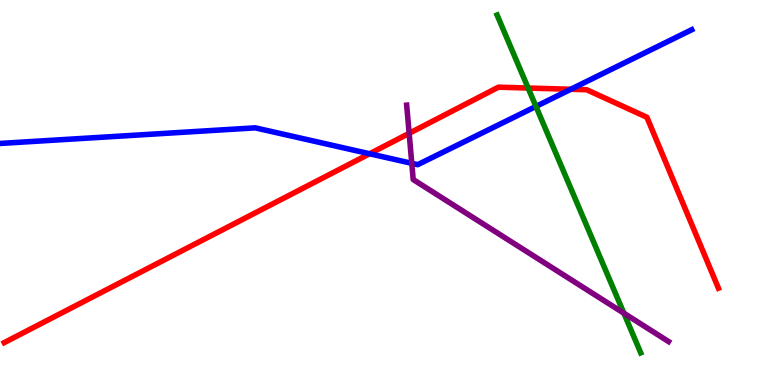[{'lines': ['blue', 'red'], 'intersections': [{'x': 4.77, 'y': 6.01}, {'x': 7.37, 'y': 7.68}]}, {'lines': ['green', 'red'], 'intersections': [{'x': 6.81, 'y': 7.71}]}, {'lines': ['purple', 'red'], 'intersections': [{'x': 5.28, 'y': 6.54}]}, {'lines': ['blue', 'green'], 'intersections': [{'x': 6.92, 'y': 7.24}]}, {'lines': ['blue', 'purple'], 'intersections': [{'x': 5.31, 'y': 5.76}]}, {'lines': ['green', 'purple'], 'intersections': [{'x': 8.05, 'y': 1.86}]}]